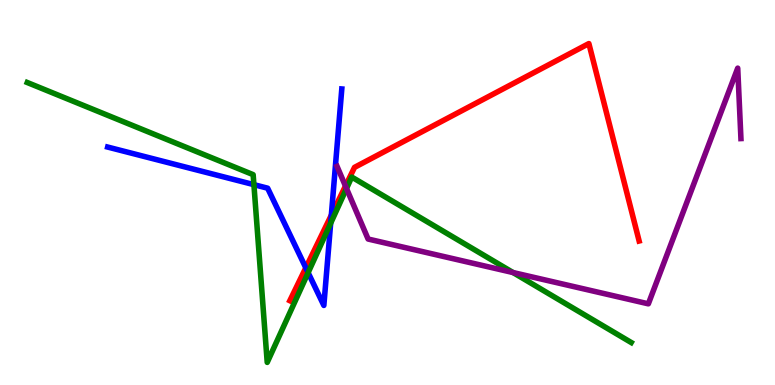[{'lines': ['blue', 'red'], 'intersections': [{'x': 3.95, 'y': 3.04}, {'x': 4.28, 'y': 4.41}]}, {'lines': ['green', 'red'], 'intersections': []}, {'lines': ['purple', 'red'], 'intersections': [{'x': 4.46, 'y': 5.17}]}, {'lines': ['blue', 'green'], 'intersections': [{'x': 3.28, 'y': 5.2}, {'x': 3.98, 'y': 2.92}, {'x': 4.27, 'y': 4.2}]}, {'lines': ['blue', 'purple'], 'intersections': []}, {'lines': ['green', 'purple'], 'intersections': [{'x': 4.47, 'y': 5.1}, {'x': 6.62, 'y': 2.92}]}]